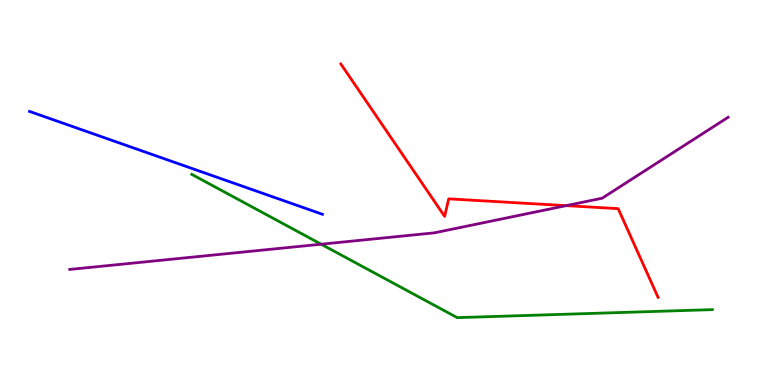[{'lines': ['blue', 'red'], 'intersections': []}, {'lines': ['green', 'red'], 'intersections': []}, {'lines': ['purple', 'red'], 'intersections': [{'x': 7.31, 'y': 4.66}]}, {'lines': ['blue', 'green'], 'intersections': []}, {'lines': ['blue', 'purple'], 'intersections': []}, {'lines': ['green', 'purple'], 'intersections': [{'x': 4.14, 'y': 3.66}]}]